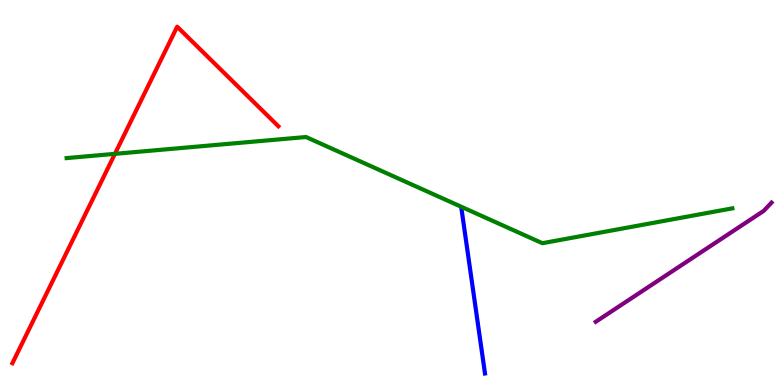[{'lines': ['blue', 'red'], 'intersections': []}, {'lines': ['green', 'red'], 'intersections': [{'x': 1.48, 'y': 6.0}]}, {'lines': ['purple', 'red'], 'intersections': []}, {'lines': ['blue', 'green'], 'intersections': []}, {'lines': ['blue', 'purple'], 'intersections': []}, {'lines': ['green', 'purple'], 'intersections': []}]